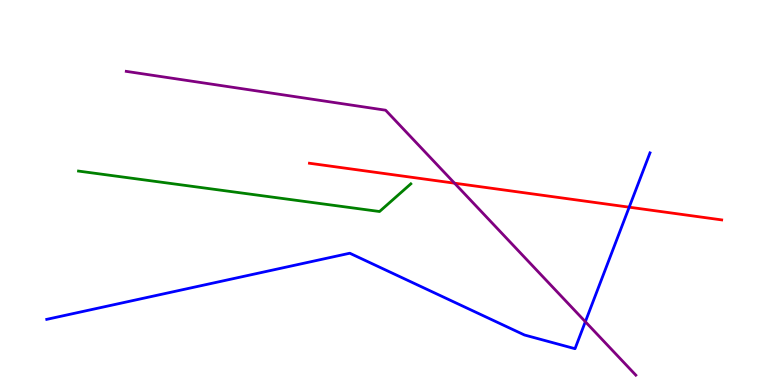[{'lines': ['blue', 'red'], 'intersections': [{'x': 8.12, 'y': 4.62}]}, {'lines': ['green', 'red'], 'intersections': []}, {'lines': ['purple', 'red'], 'intersections': [{'x': 5.86, 'y': 5.24}]}, {'lines': ['blue', 'green'], 'intersections': []}, {'lines': ['blue', 'purple'], 'intersections': [{'x': 7.55, 'y': 1.64}]}, {'lines': ['green', 'purple'], 'intersections': []}]